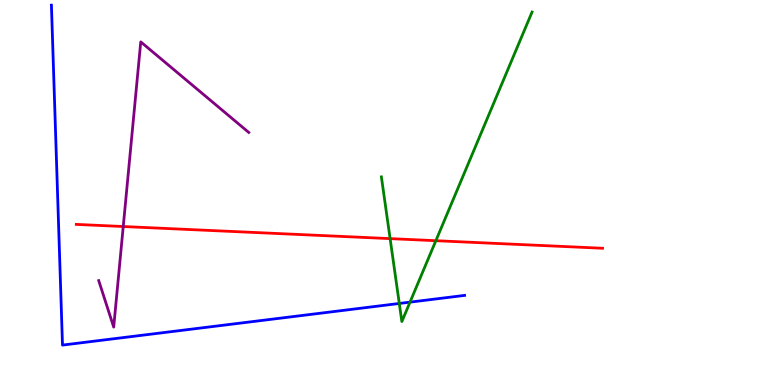[{'lines': ['blue', 'red'], 'intersections': []}, {'lines': ['green', 'red'], 'intersections': [{'x': 5.03, 'y': 3.8}, {'x': 5.62, 'y': 3.75}]}, {'lines': ['purple', 'red'], 'intersections': [{'x': 1.59, 'y': 4.12}]}, {'lines': ['blue', 'green'], 'intersections': [{'x': 5.15, 'y': 2.12}, {'x': 5.29, 'y': 2.15}]}, {'lines': ['blue', 'purple'], 'intersections': []}, {'lines': ['green', 'purple'], 'intersections': []}]